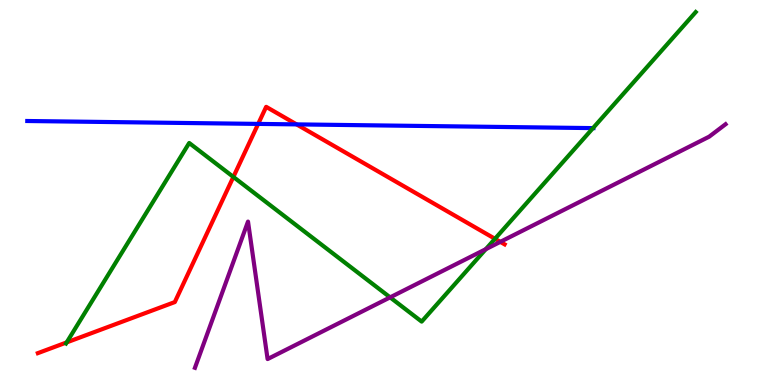[{'lines': ['blue', 'red'], 'intersections': [{'x': 3.33, 'y': 6.78}, {'x': 3.83, 'y': 6.77}]}, {'lines': ['green', 'red'], 'intersections': [{'x': 0.861, 'y': 1.11}, {'x': 3.01, 'y': 5.4}, {'x': 6.39, 'y': 3.8}]}, {'lines': ['purple', 'red'], 'intersections': [{'x': 6.46, 'y': 3.72}]}, {'lines': ['blue', 'green'], 'intersections': [{'x': 7.65, 'y': 6.67}]}, {'lines': ['blue', 'purple'], 'intersections': []}, {'lines': ['green', 'purple'], 'intersections': [{'x': 5.03, 'y': 2.28}, {'x': 6.27, 'y': 3.53}]}]